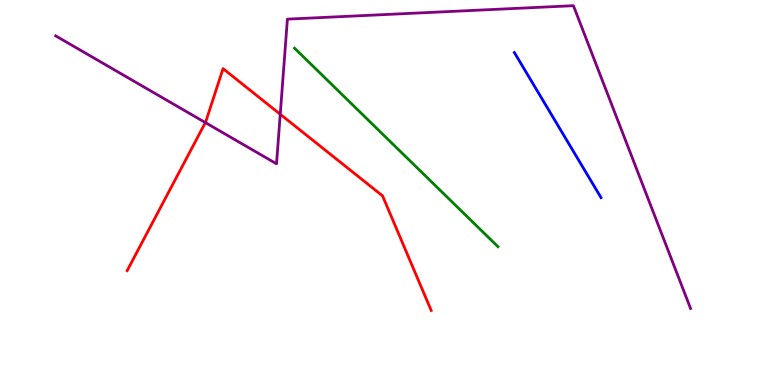[{'lines': ['blue', 'red'], 'intersections': []}, {'lines': ['green', 'red'], 'intersections': []}, {'lines': ['purple', 'red'], 'intersections': [{'x': 2.65, 'y': 6.82}, {'x': 3.62, 'y': 7.03}]}, {'lines': ['blue', 'green'], 'intersections': []}, {'lines': ['blue', 'purple'], 'intersections': []}, {'lines': ['green', 'purple'], 'intersections': []}]